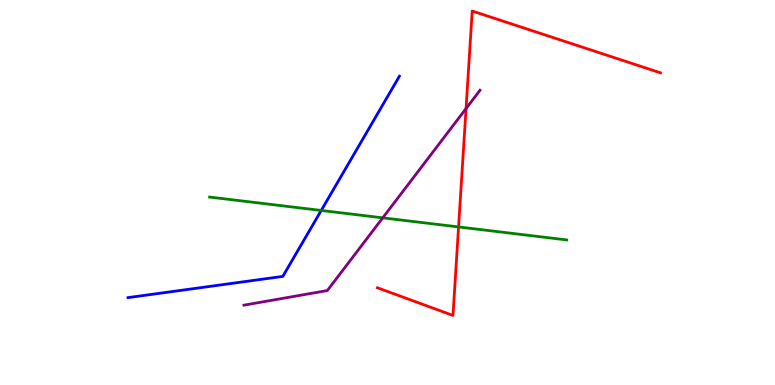[{'lines': ['blue', 'red'], 'intersections': []}, {'lines': ['green', 'red'], 'intersections': [{'x': 5.92, 'y': 4.11}]}, {'lines': ['purple', 'red'], 'intersections': [{'x': 6.01, 'y': 7.18}]}, {'lines': ['blue', 'green'], 'intersections': [{'x': 4.14, 'y': 4.53}]}, {'lines': ['blue', 'purple'], 'intersections': []}, {'lines': ['green', 'purple'], 'intersections': [{'x': 4.94, 'y': 4.34}]}]